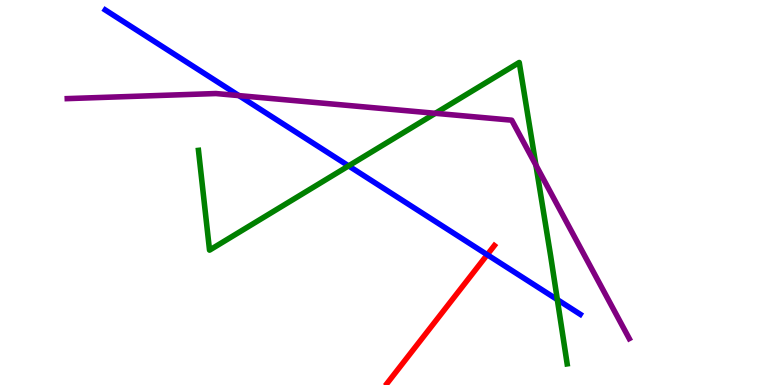[{'lines': ['blue', 'red'], 'intersections': [{'x': 6.29, 'y': 3.38}]}, {'lines': ['green', 'red'], 'intersections': []}, {'lines': ['purple', 'red'], 'intersections': []}, {'lines': ['blue', 'green'], 'intersections': [{'x': 4.5, 'y': 5.69}, {'x': 7.19, 'y': 2.22}]}, {'lines': ['blue', 'purple'], 'intersections': [{'x': 3.08, 'y': 7.52}]}, {'lines': ['green', 'purple'], 'intersections': [{'x': 5.62, 'y': 7.06}, {'x': 6.91, 'y': 5.71}]}]